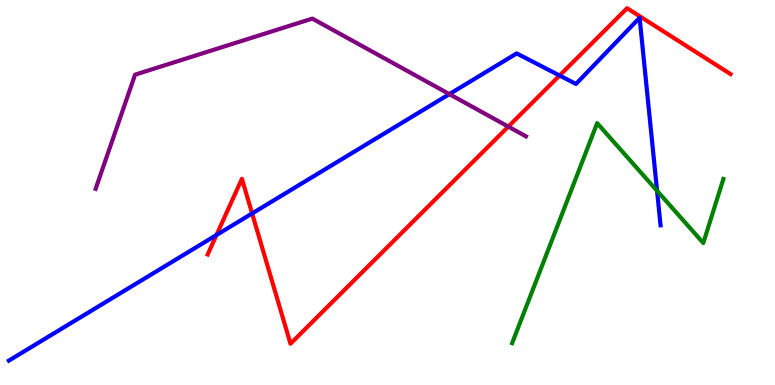[{'lines': ['blue', 'red'], 'intersections': [{'x': 2.79, 'y': 3.9}, {'x': 3.25, 'y': 4.46}, {'x': 7.22, 'y': 8.04}]}, {'lines': ['green', 'red'], 'intersections': []}, {'lines': ['purple', 'red'], 'intersections': [{'x': 6.56, 'y': 6.71}]}, {'lines': ['blue', 'green'], 'intersections': [{'x': 8.48, 'y': 5.04}]}, {'lines': ['blue', 'purple'], 'intersections': [{'x': 5.8, 'y': 7.56}]}, {'lines': ['green', 'purple'], 'intersections': []}]